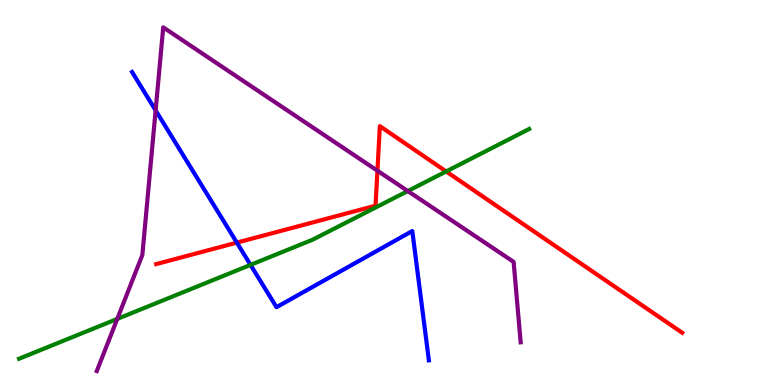[{'lines': ['blue', 'red'], 'intersections': [{'x': 3.06, 'y': 3.7}]}, {'lines': ['green', 'red'], 'intersections': [{'x': 5.76, 'y': 5.55}]}, {'lines': ['purple', 'red'], 'intersections': [{'x': 4.87, 'y': 5.57}]}, {'lines': ['blue', 'green'], 'intersections': [{'x': 3.23, 'y': 3.12}]}, {'lines': ['blue', 'purple'], 'intersections': [{'x': 2.01, 'y': 7.13}]}, {'lines': ['green', 'purple'], 'intersections': [{'x': 1.51, 'y': 1.72}, {'x': 5.26, 'y': 5.04}]}]